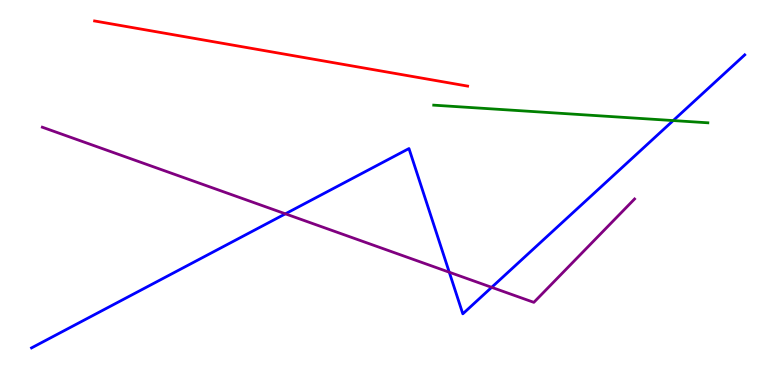[{'lines': ['blue', 'red'], 'intersections': []}, {'lines': ['green', 'red'], 'intersections': []}, {'lines': ['purple', 'red'], 'intersections': []}, {'lines': ['blue', 'green'], 'intersections': [{'x': 8.69, 'y': 6.87}]}, {'lines': ['blue', 'purple'], 'intersections': [{'x': 3.68, 'y': 4.45}, {'x': 5.8, 'y': 2.93}, {'x': 6.34, 'y': 2.54}]}, {'lines': ['green', 'purple'], 'intersections': []}]